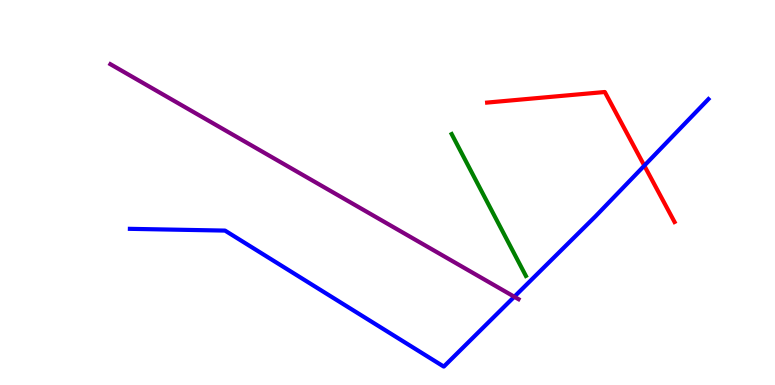[{'lines': ['blue', 'red'], 'intersections': [{'x': 8.31, 'y': 5.7}]}, {'lines': ['green', 'red'], 'intersections': []}, {'lines': ['purple', 'red'], 'intersections': []}, {'lines': ['blue', 'green'], 'intersections': []}, {'lines': ['blue', 'purple'], 'intersections': [{'x': 6.64, 'y': 2.29}]}, {'lines': ['green', 'purple'], 'intersections': []}]